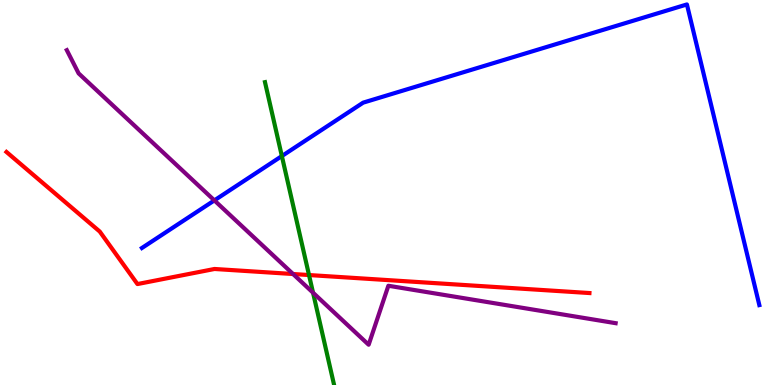[{'lines': ['blue', 'red'], 'intersections': []}, {'lines': ['green', 'red'], 'intersections': [{'x': 3.99, 'y': 2.86}]}, {'lines': ['purple', 'red'], 'intersections': [{'x': 3.78, 'y': 2.88}]}, {'lines': ['blue', 'green'], 'intersections': [{'x': 3.64, 'y': 5.95}]}, {'lines': ['blue', 'purple'], 'intersections': [{'x': 2.77, 'y': 4.8}]}, {'lines': ['green', 'purple'], 'intersections': [{'x': 4.04, 'y': 2.4}]}]